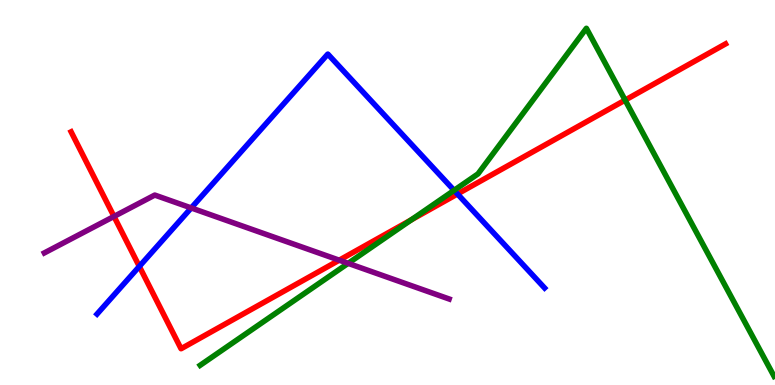[{'lines': ['blue', 'red'], 'intersections': [{'x': 1.8, 'y': 3.08}, {'x': 5.9, 'y': 4.96}]}, {'lines': ['green', 'red'], 'intersections': [{'x': 5.31, 'y': 4.29}, {'x': 8.07, 'y': 7.4}]}, {'lines': ['purple', 'red'], 'intersections': [{'x': 1.47, 'y': 4.38}, {'x': 4.38, 'y': 3.24}]}, {'lines': ['blue', 'green'], 'intersections': [{'x': 5.86, 'y': 5.06}]}, {'lines': ['blue', 'purple'], 'intersections': [{'x': 2.47, 'y': 4.6}]}, {'lines': ['green', 'purple'], 'intersections': [{'x': 4.49, 'y': 3.16}]}]